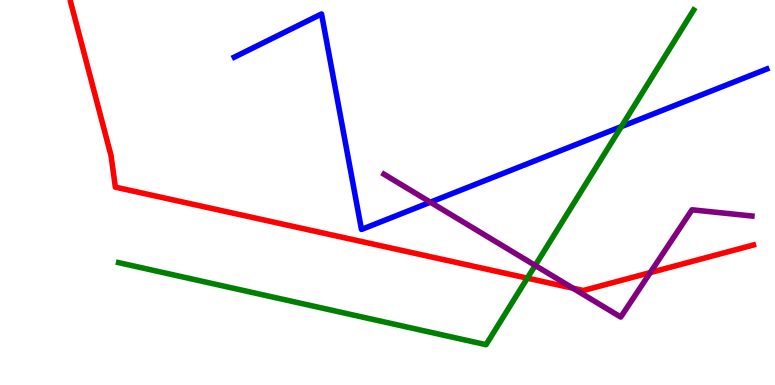[{'lines': ['blue', 'red'], 'intersections': []}, {'lines': ['green', 'red'], 'intersections': [{'x': 6.8, 'y': 2.78}]}, {'lines': ['purple', 'red'], 'intersections': [{'x': 7.39, 'y': 2.51}, {'x': 8.39, 'y': 2.92}]}, {'lines': ['blue', 'green'], 'intersections': [{'x': 8.02, 'y': 6.71}]}, {'lines': ['blue', 'purple'], 'intersections': [{'x': 5.55, 'y': 4.75}]}, {'lines': ['green', 'purple'], 'intersections': [{'x': 6.91, 'y': 3.11}]}]